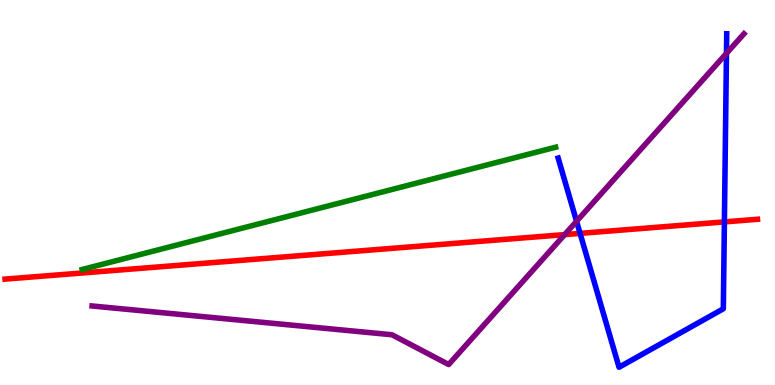[{'lines': ['blue', 'red'], 'intersections': [{'x': 7.48, 'y': 3.94}, {'x': 9.35, 'y': 4.24}]}, {'lines': ['green', 'red'], 'intersections': []}, {'lines': ['purple', 'red'], 'intersections': [{'x': 7.29, 'y': 3.91}]}, {'lines': ['blue', 'green'], 'intersections': []}, {'lines': ['blue', 'purple'], 'intersections': [{'x': 7.44, 'y': 4.25}, {'x': 9.37, 'y': 8.61}]}, {'lines': ['green', 'purple'], 'intersections': []}]